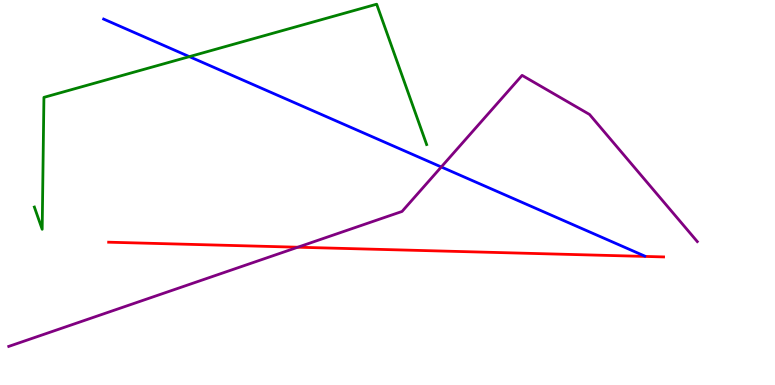[{'lines': ['blue', 'red'], 'intersections': []}, {'lines': ['green', 'red'], 'intersections': []}, {'lines': ['purple', 'red'], 'intersections': [{'x': 3.84, 'y': 3.58}]}, {'lines': ['blue', 'green'], 'intersections': [{'x': 2.44, 'y': 8.53}]}, {'lines': ['blue', 'purple'], 'intersections': [{'x': 5.69, 'y': 5.66}]}, {'lines': ['green', 'purple'], 'intersections': []}]